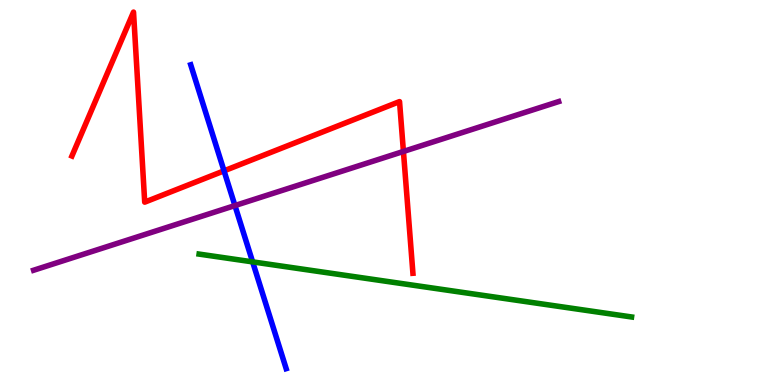[{'lines': ['blue', 'red'], 'intersections': [{'x': 2.89, 'y': 5.56}]}, {'lines': ['green', 'red'], 'intersections': []}, {'lines': ['purple', 'red'], 'intersections': [{'x': 5.21, 'y': 6.07}]}, {'lines': ['blue', 'green'], 'intersections': [{'x': 3.26, 'y': 3.2}]}, {'lines': ['blue', 'purple'], 'intersections': [{'x': 3.03, 'y': 4.66}]}, {'lines': ['green', 'purple'], 'intersections': []}]